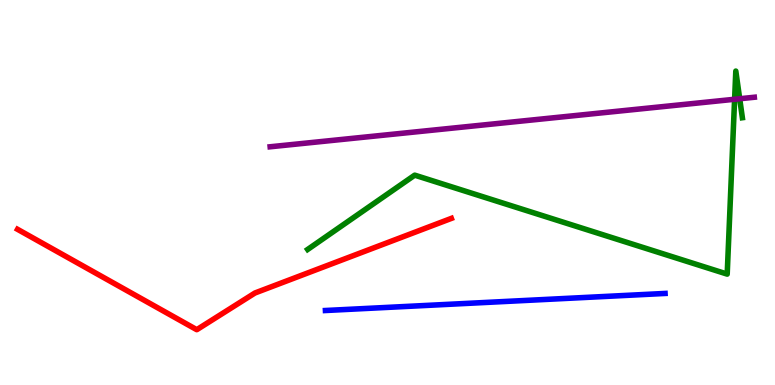[{'lines': ['blue', 'red'], 'intersections': []}, {'lines': ['green', 'red'], 'intersections': []}, {'lines': ['purple', 'red'], 'intersections': []}, {'lines': ['blue', 'green'], 'intersections': []}, {'lines': ['blue', 'purple'], 'intersections': []}, {'lines': ['green', 'purple'], 'intersections': [{'x': 9.48, 'y': 7.42}, {'x': 9.54, 'y': 7.44}]}]